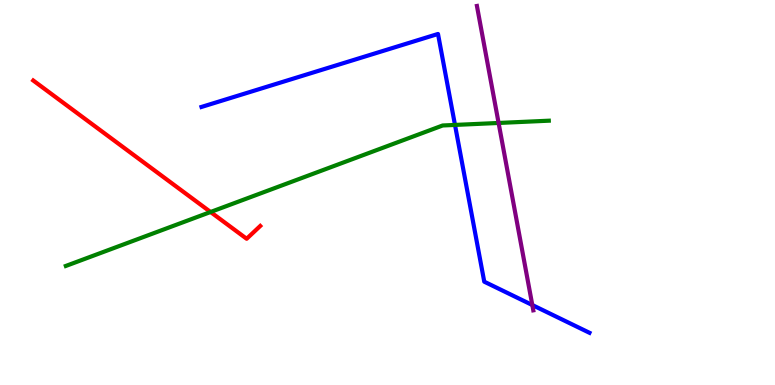[{'lines': ['blue', 'red'], 'intersections': []}, {'lines': ['green', 'red'], 'intersections': [{'x': 2.72, 'y': 4.49}]}, {'lines': ['purple', 'red'], 'intersections': []}, {'lines': ['blue', 'green'], 'intersections': [{'x': 5.87, 'y': 6.76}]}, {'lines': ['blue', 'purple'], 'intersections': [{'x': 6.87, 'y': 2.08}]}, {'lines': ['green', 'purple'], 'intersections': [{'x': 6.43, 'y': 6.81}]}]